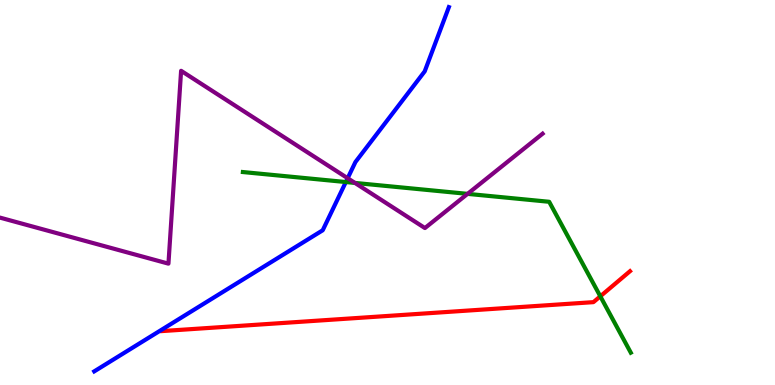[{'lines': ['blue', 'red'], 'intersections': []}, {'lines': ['green', 'red'], 'intersections': [{'x': 7.75, 'y': 2.3}]}, {'lines': ['purple', 'red'], 'intersections': []}, {'lines': ['blue', 'green'], 'intersections': [{'x': 4.46, 'y': 5.27}]}, {'lines': ['blue', 'purple'], 'intersections': [{'x': 4.49, 'y': 5.37}]}, {'lines': ['green', 'purple'], 'intersections': [{'x': 4.58, 'y': 5.25}, {'x': 6.03, 'y': 4.96}]}]